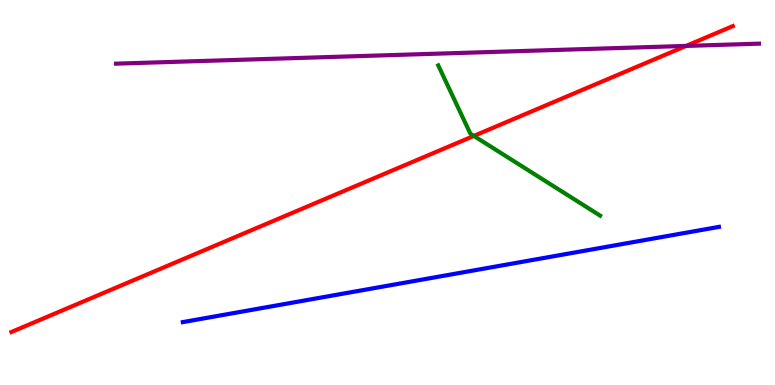[{'lines': ['blue', 'red'], 'intersections': []}, {'lines': ['green', 'red'], 'intersections': [{'x': 6.11, 'y': 6.47}]}, {'lines': ['purple', 'red'], 'intersections': [{'x': 8.85, 'y': 8.81}]}, {'lines': ['blue', 'green'], 'intersections': []}, {'lines': ['blue', 'purple'], 'intersections': []}, {'lines': ['green', 'purple'], 'intersections': []}]